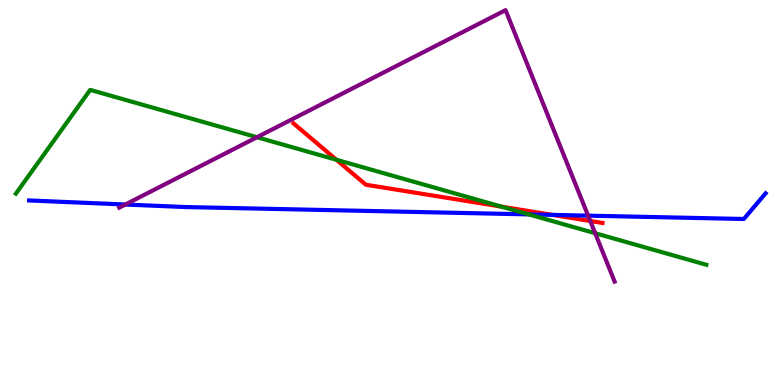[{'lines': ['blue', 'red'], 'intersections': [{'x': 7.13, 'y': 4.42}]}, {'lines': ['green', 'red'], 'intersections': [{'x': 4.34, 'y': 5.85}, {'x': 6.47, 'y': 4.63}]}, {'lines': ['purple', 'red'], 'intersections': [{'x': 7.62, 'y': 4.26}]}, {'lines': ['blue', 'green'], 'intersections': [{'x': 6.82, 'y': 4.43}]}, {'lines': ['blue', 'purple'], 'intersections': [{'x': 1.62, 'y': 4.69}, {'x': 7.59, 'y': 4.4}]}, {'lines': ['green', 'purple'], 'intersections': [{'x': 3.32, 'y': 6.44}, {'x': 7.68, 'y': 3.94}]}]